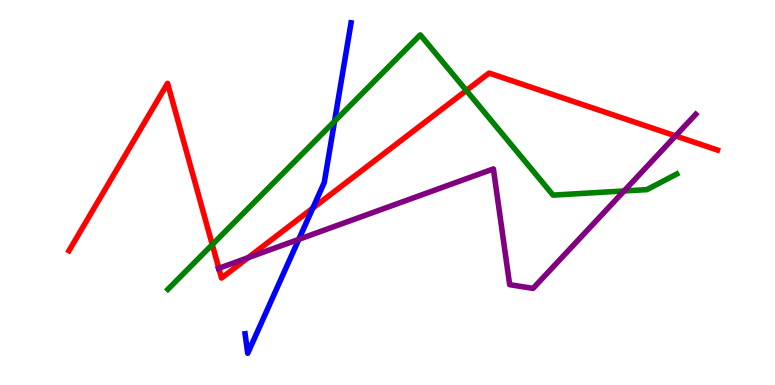[{'lines': ['blue', 'red'], 'intersections': [{'x': 4.04, 'y': 4.59}]}, {'lines': ['green', 'red'], 'intersections': [{'x': 2.74, 'y': 3.65}, {'x': 6.02, 'y': 7.65}]}, {'lines': ['purple', 'red'], 'intersections': [{'x': 2.82, 'y': 3.03}, {'x': 3.2, 'y': 3.31}, {'x': 8.72, 'y': 6.47}]}, {'lines': ['blue', 'green'], 'intersections': [{'x': 4.32, 'y': 6.85}]}, {'lines': ['blue', 'purple'], 'intersections': [{'x': 3.86, 'y': 3.78}]}, {'lines': ['green', 'purple'], 'intersections': [{'x': 8.05, 'y': 5.04}]}]